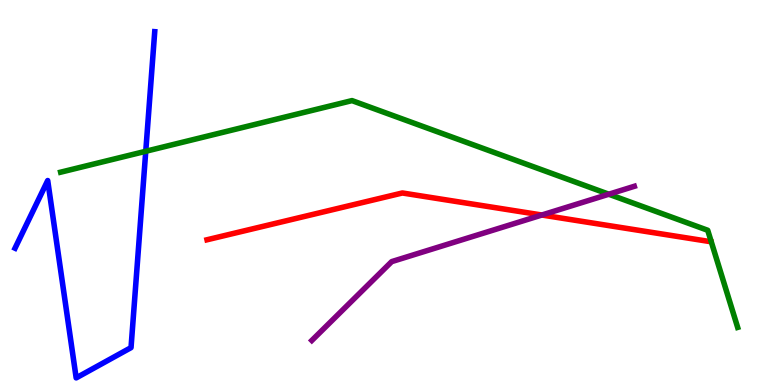[{'lines': ['blue', 'red'], 'intersections': []}, {'lines': ['green', 'red'], 'intersections': []}, {'lines': ['purple', 'red'], 'intersections': [{'x': 6.99, 'y': 4.42}]}, {'lines': ['blue', 'green'], 'intersections': [{'x': 1.88, 'y': 6.07}]}, {'lines': ['blue', 'purple'], 'intersections': []}, {'lines': ['green', 'purple'], 'intersections': [{'x': 7.86, 'y': 4.96}]}]